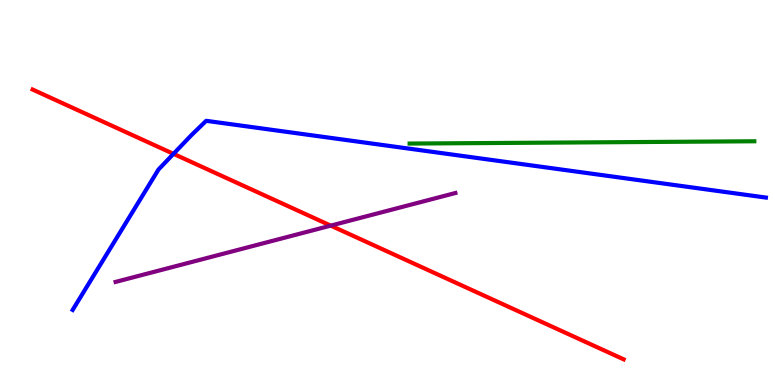[{'lines': ['blue', 'red'], 'intersections': [{'x': 2.24, 'y': 6.0}]}, {'lines': ['green', 'red'], 'intersections': []}, {'lines': ['purple', 'red'], 'intersections': [{'x': 4.27, 'y': 4.14}]}, {'lines': ['blue', 'green'], 'intersections': []}, {'lines': ['blue', 'purple'], 'intersections': []}, {'lines': ['green', 'purple'], 'intersections': []}]